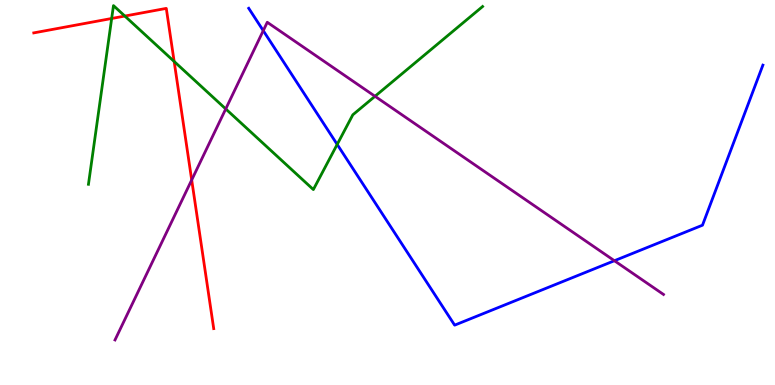[{'lines': ['blue', 'red'], 'intersections': []}, {'lines': ['green', 'red'], 'intersections': [{'x': 1.44, 'y': 9.52}, {'x': 1.61, 'y': 9.58}, {'x': 2.25, 'y': 8.4}]}, {'lines': ['purple', 'red'], 'intersections': [{'x': 2.47, 'y': 5.33}]}, {'lines': ['blue', 'green'], 'intersections': [{'x': 4.35, 'y': 6.25}]}, {'lines': ['blue', 'purple'], 'intersections': [{'x': 3.4, 'y': 9.2}, {'x': 7.93, 'y': 3.23}]}, {'lines': ['green', 'purple'], 'intersections': [{'x': 2.91, 'y': 7.17}, {'x': 4.84, 'y': 7.5}]}]